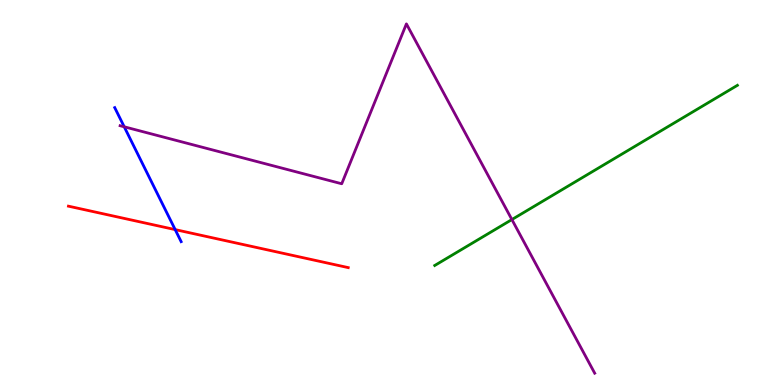[{'lines': ['blue', 'red'], 'intersections': [{'x': 2.26, 'y': 4.04}]}, {'lines': ['green', 'red'], 'intersections': []}, {'lines': ['purple', 'red'], 'intersections': []}, {'lines': ['blue', 'green'], 'intersections': []}, {'lines': ['blue', 'purple'], 'intersections': [{'x': 1.6, 'y': 6.71}]}, {'lines': ['green', 'purple'], 'intersections': [{'x': 6.61, 'y': 4.3}]}]